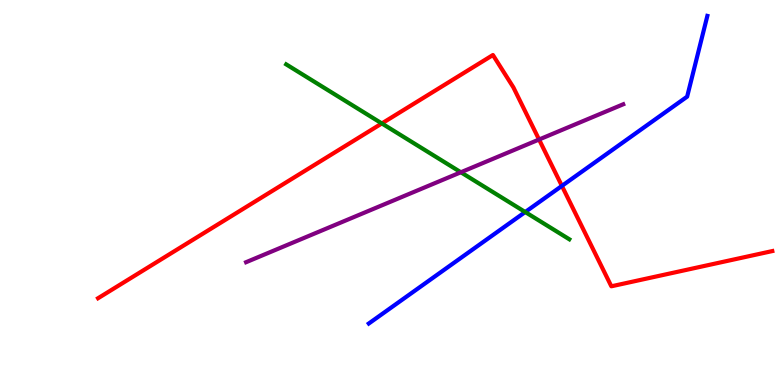[{'lines': ['blue', 'red'], 'intersections': [{'x': 7.25, 'y': 5.17}]}, {'lines': ['green', 'red'], 'intersections': [{'x': 4.93, 'y': 6.79}]}, {'lines': ['purple', 'red'], 'intersections': [{'x': 6.96, 'y': 6.38}]}, {'lines': ['blue', 'green'], 'intersections': [{'x': 6.78, 'y': 4.49}]}, {'lines': ['blue', 'purple'], 'intersections': []}, {'lines': ['green', 'purple'], 'intersections': [{'x': 5.95, 'y': 5.53}]}]